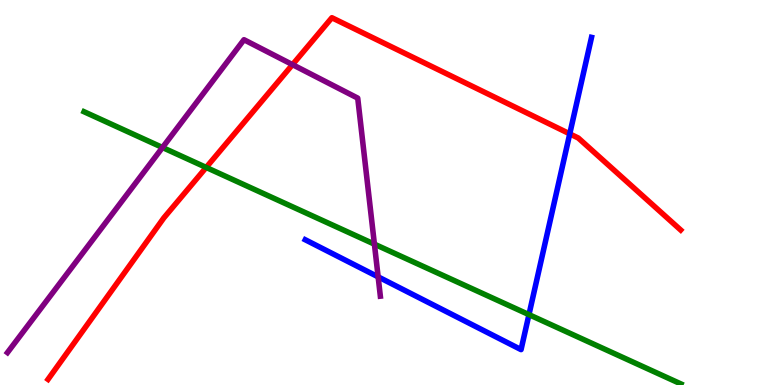[{'lines': ['blue', 'red'], 'intersections': [{'x': 7.35, 'y': 6.52}]}, {'lines': ['green', 'red'], 'intersections': [{'x': 2.66, 'y': 5.65}]}, {'lines': ['purple', 'red'], 'intersections': [{'x': 3.77, 'y': 8.32}]}, {'lines': ['blue', 'green'], 'intersections': [{'x': 6.83, 'y': 1.83}]}, {'lines': ['blue', 'purple'], 'intersections': [{'x': 4.88, 'y': 2.81}]}, {'lines': ['green', 'purple'], 'intersections': [{'x': 2.1, 'y': 6.17}, {'x': 4.83, 'y': 3.66}]}]